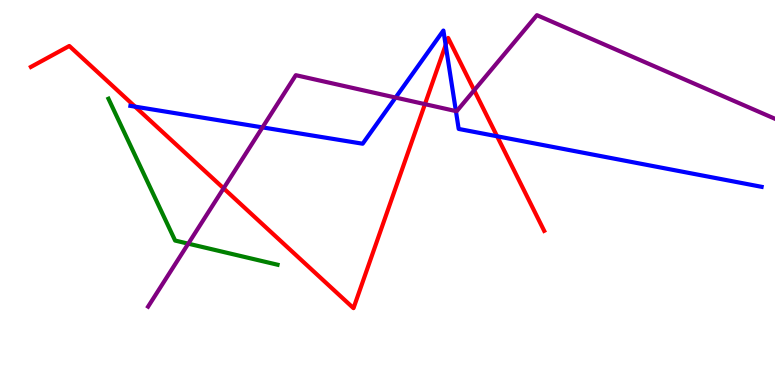[{'lines': ['blue', 'red'], 'intersections': [{'x': 1.74, 'y': 7.23}, {'x': 5.75, 'y': 8.83}, {'x': 6.41, 'y': 6.46}]}, {'lines': ['green', 'red'], 'intersections': []}, {'lines': ['purple', 'red'], 'intersections': [{'x': 2.89, 'y': 5.11}, {'x': 5.48, 'y': 7.29}, {'x': 6.12, 'y': 7.66}]}, {'lines': ['blue', 'green'], 'intersections': []}, {'lines': ['blue', 'purple'], 'intersections': [{'x': 3.39, 'y': 6.69}, {'x': 5.1, 'y': 7.47}, {'x': 5.88, 'y': 7.11}]}, {'lines': ['green', 'purple'], 'intersections': [{'x': 2.43, 'y': 3.67}]}]